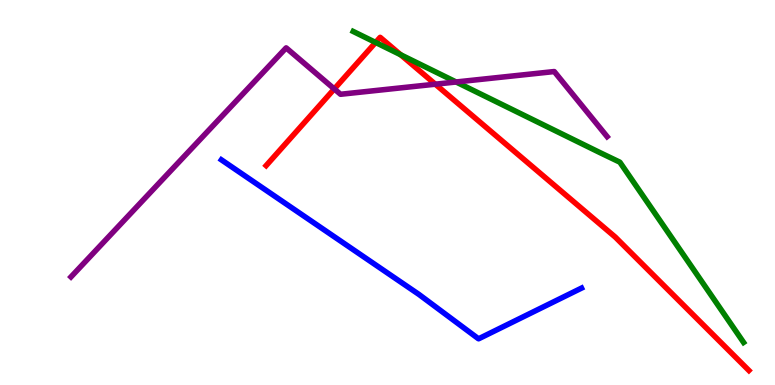[{'lines': ['blue', 'red'], 'intersections': []}, {'lines': ['green', 'red'], 'intersections': [{'x': 4.85, 'y': 8.9}, {'x': 5.17, 'y': 8.58}]}, {'lines': ['purple', 'red'], 'intersections': [{'x': 4.31, 'y': 7.69}, {'x': 5.62, 'y': 7.81}]}, {'lines': ['blue', 'green'], 'intersections': []}, {'lines': ['blue', 'purple'], 'intersections': []}, {'lines': ['green', 'purple'], 'intersections': [{'x': 5.89, 'y': 7.87}]}]